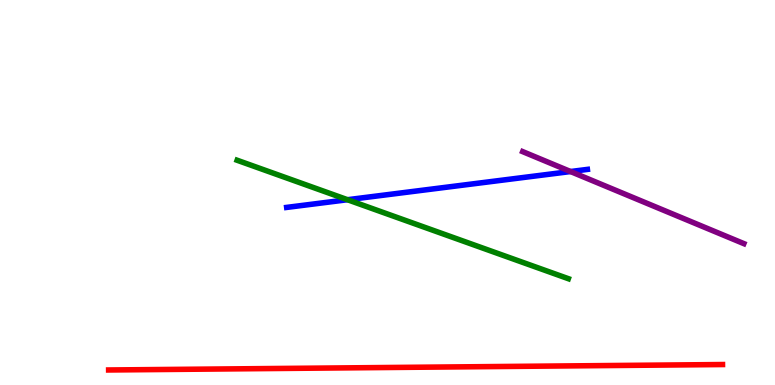[{'lines': ['blue', 'red'], 'intersections': []}, {'lines': ['green', 'red'], 'intersections': []}, {'lines': ['purple', 'red'], 'intersections': []}, {'lines': ['blue', 'green'], 'intersections': [{'x': 4.48, 'y': 4.81}]}, {'lines': ['blue', 'purple'], 'intersections': [{'x': 7.36, 'y': 5.54}]}, {'lines': ['green', 'purple'], 'intersections': []}]